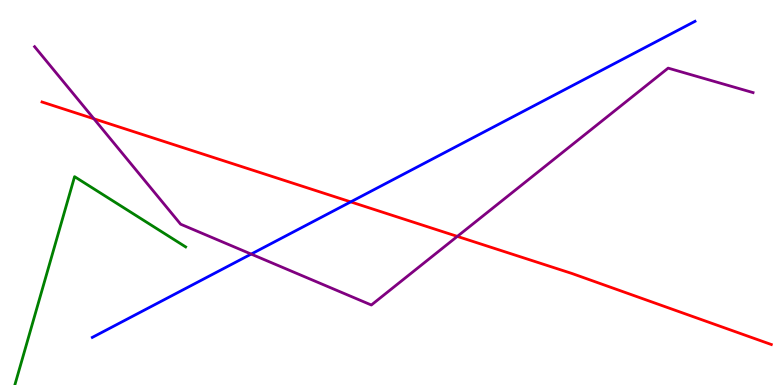[{'lines': ['blue', 'red'], 'intersections': [{'x': 4.53, 'y': 4.76}]}, {'lines': ['green', 'red'], 'intersections': []}, {'lines': ['purple', 'red'], 'intersections': [{'x': 1.21, 'y': 6.91}, {'x': 5.9, 'y': 3.86}]}, {'lines': ['blue', 'green'], 'intersections': []}, {'lines': ['blue', 'purple'], 'intersections': [{'x': 3.24, 'y': 3.4}]}, {'lines': ['green', 'purple'], 'intersections': []}]